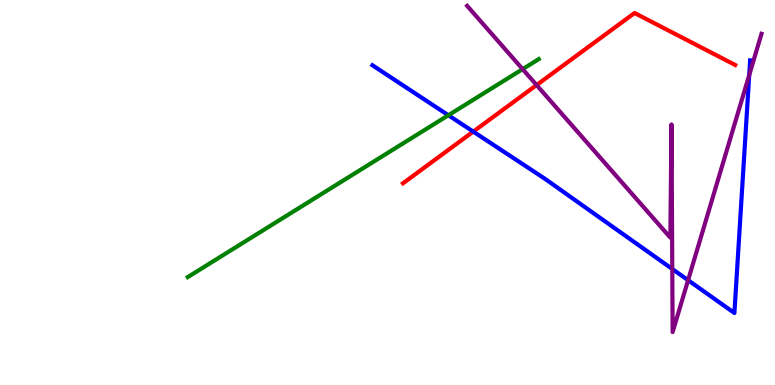[{'lines': ['blue', 'red'], 'intersections': [{'x': 6.11, 'y': 6.58}]}, {'lines': ['green', 'red'], 'intersections': []}, {'lines': ['purple', 'red'], 'intersections': [{'x': 6.92, 'y': 7.79}]}, {'lines': ['blue', 'green'], 'intersections': [{'x': 5.79, 'y': 7.01}]}, {'lines': ['blue', 'purple'], 'intersections': [{'x': 8.67, 'y': 3.01}, {'x': 8.88, 'y': 2.72}, {'x': 9.67, 'y': 8.05}]}, {'lines': ['green', 'purple'], 'intersections': [{'x': 6.74, 'y': 8.2}]}]